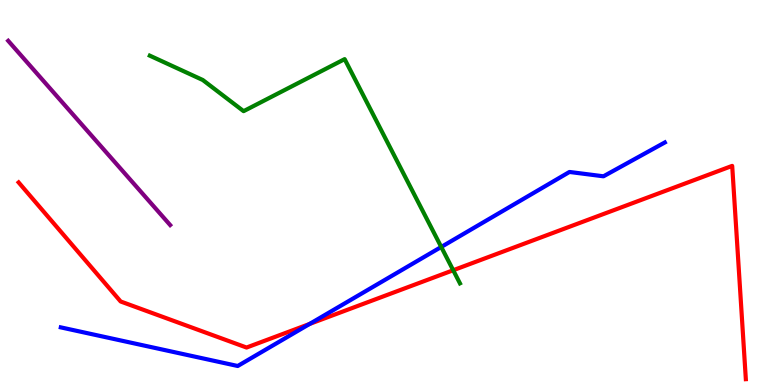[{'lines': ['blue', 'red'], 'intersections': [{'x': 3.99, 'y': 1.59}]}, {'lines': ['green', 'red'], 'intersections': [{'x': 5.85, 'y': 2.98}]}, {'lines': ['purple', 'red'], 'intersections': []}, {'lines': ['blue', 'green'], 'intersections': [{'x': 5.69, 'y': 3.59}]}, {'lines': ['blue', 'purple'], 'intersections': []}, {'lines': ['green', 'purple'], 'intersections': []}]